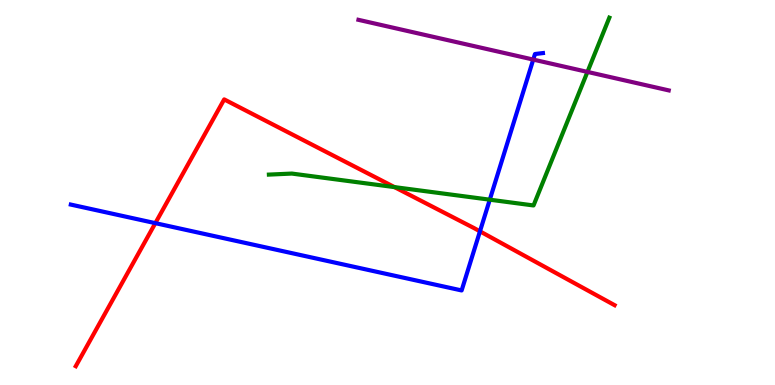[{'lines': ['blue', 'red'], 'intersections': [{'x': 2.0, 'y': 4.2}, {'x': 6.19, 'y': 3.99}]}, {'lines': ['green', 'red'], 'intersections': [{'x': 5.09, 'y': 5.14}]}, {'lines': ['purple', 'red'], 'intersections': []}, {'lines': ['blue', 'green'], 'intersections': [{'x': 6.32, 'y': 4.81}]}, {'lines': ['blue', 'purple'], 'intersections': [{'x': 6.88, 'y': 8.45}]}, {'lines': ['green', 'purple'], 'intersections': [{'x': 7.58, 'y': 8.13}]}]